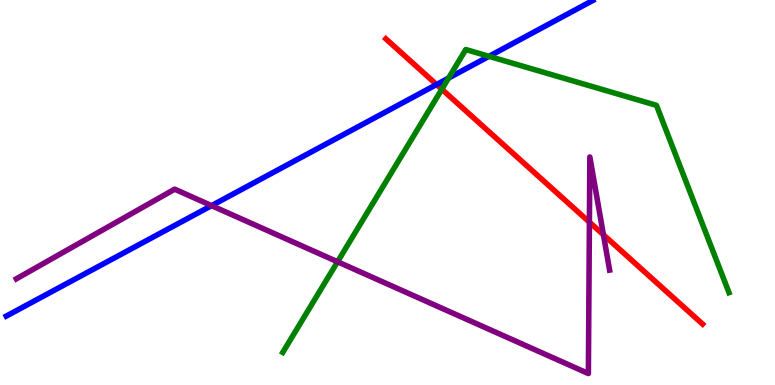[{'lines': ['blue', 'red'], 'intersections': [{'x': 5.63, 'y': 7.8}]}, {'lines': ['green', 'red'], 'intersections': [{'x': 5.7, 'y': 7.68}]}, {'lines': ['purple', 'red'], 'intersections': [{'x': 7.61, 'y': 4.23}, {'x': 7.79, 'y': 3.9}]}, {'lines': ['blue', 'green'], 'intersections': [{'x': 5.79, 'y': 7.97}, {'x': 6.31, 'y': 8.54}]}, {'lines': ['blue', 'purple'], 'intersections': [{'x': 2.73, 'y': 4.66}]}, {'lines': ['green', 'purple'], 'intersections': [{'x': 4.36, 'y': 3.2}]}]